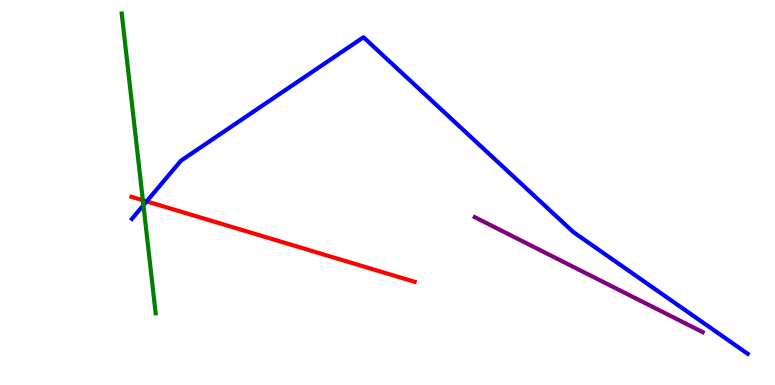[{'lines': ['blue', 'red'], 'intersections': [{'x': 1.89, 'y': 4.77}]}, {'lines': ['green', 'red'], 'intersections': [{'x': 1.84, 'y': 4.8}]}, {'lines': ['purple', 'red'], 'intersections': []}, {'lines': ['blue', 'green'], 'intersections': [{'x': 1.85, 'y': 4.67}]}, {'lines': ['blue', 'purple'], 'intersections': []}, {'lines': ['green', 'purple'], 'intersections': []}]